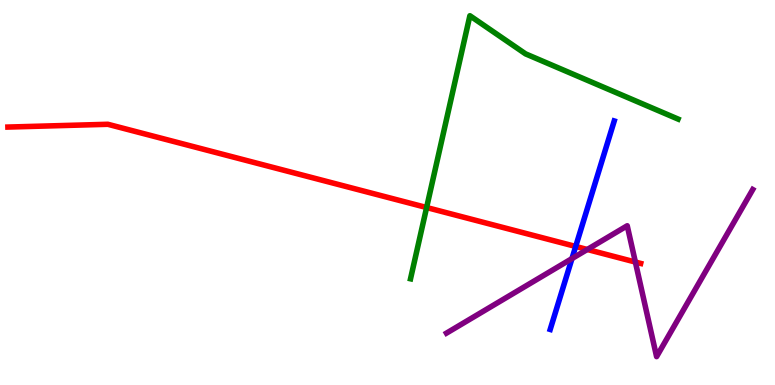[{'lines': ['blue', 'red'], 'intersections': [{'x': 7.43, 'y': 3.6}]}, {'lines': ['green', 'red'], 'intersections': [{'x': 5.5, 'y': 4.61}]}, {'lines': ['purple', 'red'], 'intersections': [{'x': 7.58, 'y': 3.52}, {'x': 8.2, 'y': 3.19}]}, {'lines': ['blue', 'green'], 'intersections': []}, {'lines': ['blue', 'purple'], 'intersections': [{'x': 7.38, 'y': 3.28}]}, {'lines': ['green', 'purple'], 'intersections': []}]